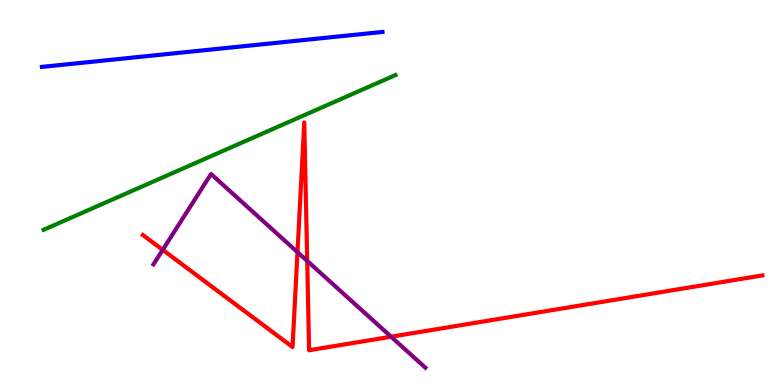[{'lines': ['blue', 'red'], 'intersections': []}, {'lines': ['green', 'red'], 'intersections': []}, {'lines': ['purple', 'red'], 'intersections': [{'x': 2.1, 'y': 3.51}, {'x': 3.84, 'y': 3.45}, {'x': 3.96, 'y': 3.22}, {'x': 5.05, 'y': 1.25}]}, {'lines': ['blue', 'green'], 'intersections': []}, {'lines': ['blue', 'purple'], 'intersections': []}, {'lines': ['green', 'purple'], 'intersections': []}]